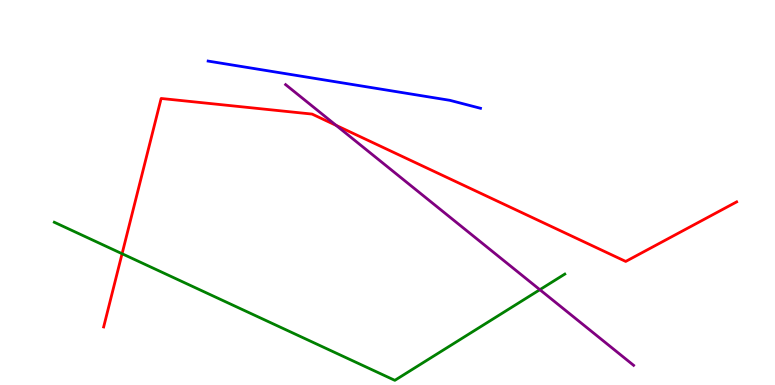[{'lines': ['blue', 'red'], 'intersections': []}, {'lines': ['green', 'red'], 'intersections': [{'x': 1.58, 'y': 3.41}]}, {'lines': ['purple', 'red'], 'intersections': [{'x': 4.34, 'y': 6.74}]}, {'lines': ['blue', 'green'], 'intersections': []}, {'lines': ['blue', 'purple'], 'intersections': []}, {'lines': ['green', 'purple'], 'intersections': [{'x': 6.97, 'y': 2.48}]}]